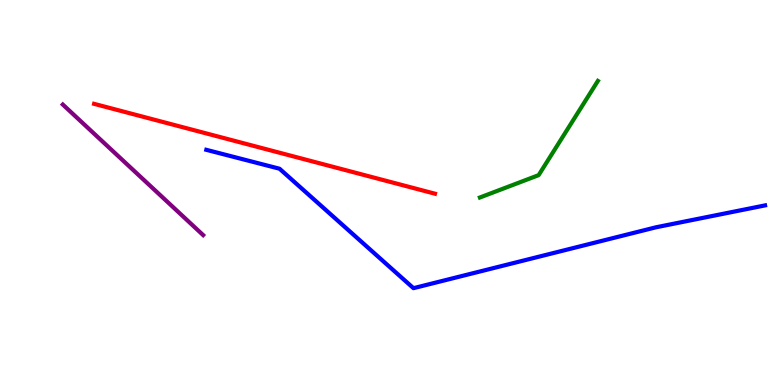[{'lines': ['blue', 'red'], 'intersections': []}, {'lines': ['green', 'red'], 'intersections': []}, {'lines': ['purple', 'red'], 'intersections': []}, {'lines': ['blue', 'green'], 'intersections': []}, {'lines': ['blue', 'purple'], 'intersections': []}, {'lines': ['green', 'purple'], 'intersections': []}]